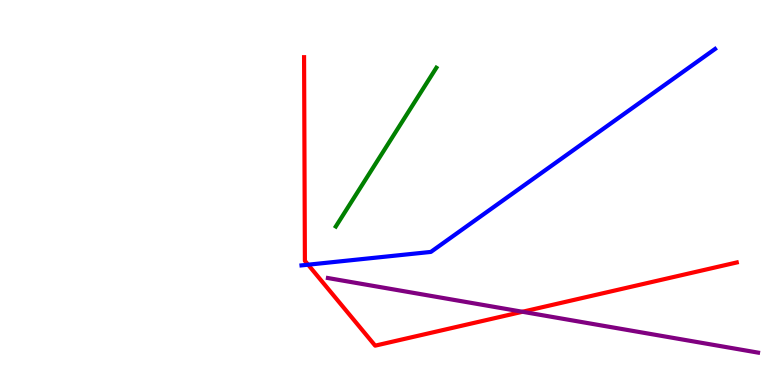[{'lines': ['blue', 'red'], 'intersections': [{'x': 3.98, 'y': 3.12}]}, {'lines': ['green', 'red'], 'intersections': []}, {'lines': ['purple', 'red'], 'intersections': [{'x': 6.74, 'y': 1.9}]}, {'lines': ['blue', 'green'], 'intersections': []}, {'lines': ['blue', 'purple'], 'intersections': []}, {'lines': ['green', 'purple'], 'intersections': []}]